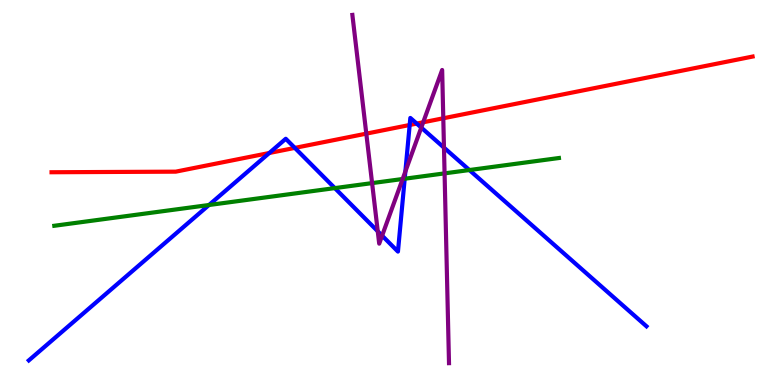[{'lines': ['blue', 'red'], 'intersections': [{'x': 3.47, 'y': 6.03}, {'x': 3.8, 'y': 6.16}, {'x': 5.29, 'y': 6.75}, {'x': 5.38, 'y': 6.79}]}, {'lines': ['green', 'red'], 'intersections': []}, {'lines': ['purple', 'red'], 'intersections': [{'x': 4.73, 'y': 6.53}, {'x': 5.46, 'y': 6.82}, {'x': 5.72, 'y': 6.93}]}, {'lines': ['blue', 'green'], 'intersections': [{'x': 2.7, 'y': 4.68}, {'x': 4.32, 'y': 5.11}, {'x': 5.22, 'y': 5.36}, {'x': 6.06, 'y': 5.58}]}, {'lines': ['blue', 'purple'], 'intersections': [{'x': 4.87, 'y': 3.99}, {'x': 4.93, 'y': 3.88}, {'x': 5.23, 'y': 5.55}, {'x': 5.44, 'y': 6.69}, {'x': 5.73, 'y': 6.17}]}, {'lines': ['green', 'purple'], 'intersections': [{'x': 4.8, 'y': 5.24}, {'x': 5.2, 'y': 5.35}, {'x': 5.74, 'y': 5.5}]}]